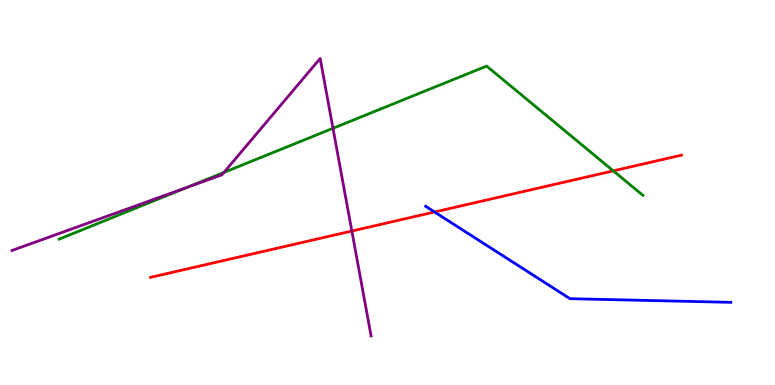[{'lines': ['blue', 'red'], 'intersections': [{'x': 5.61, 'y': 4.49}]}, {'lines': ['green', 'red'], 'intersections': [{'x': 7.91, 'y': 5.56}]}, {'lines': ['purple', 'red'], 'intersections': [{'x': 4.54, 'y': 4.0}]}, {'lines': ['blue', 'green'], 'intersections': []}, {'lines': ['blue', 'purple'], 'intersections': []}, {'lines': ['green', 'purple'], 'intersections': [{'x': 2.41, 'y': 5.13}, {'x': 2.89, 'y': 5.52}, {'x': 4.3, 'y': 6.67}]}]